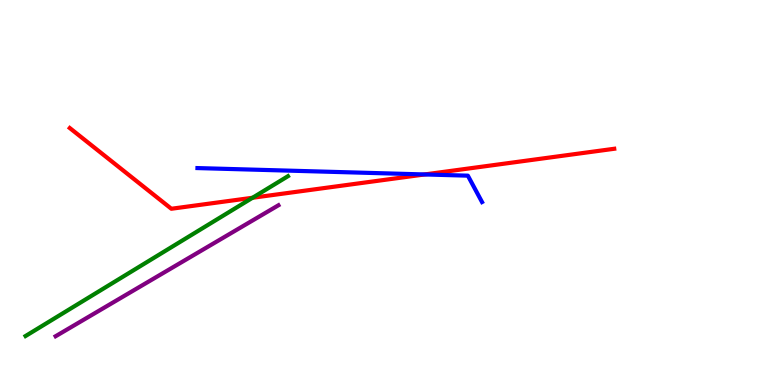[{'lines': ['blue', 'red'], 'intersections': [{'x': 5.48, 'y': 5.47}]}, {'lines': ['green', 'red'], 'intersections': [{'x': 3.26, 'y': 4.86}]}, {'lines': ['purple', 'red'], 'intersections': []}, {'lines': ['blue', 'green'], 'intersections': []}, {'lines': ['blue', 'purple'], 'intersections': []}, {'lines': ['green', 'purple'], 'intersections': []}]